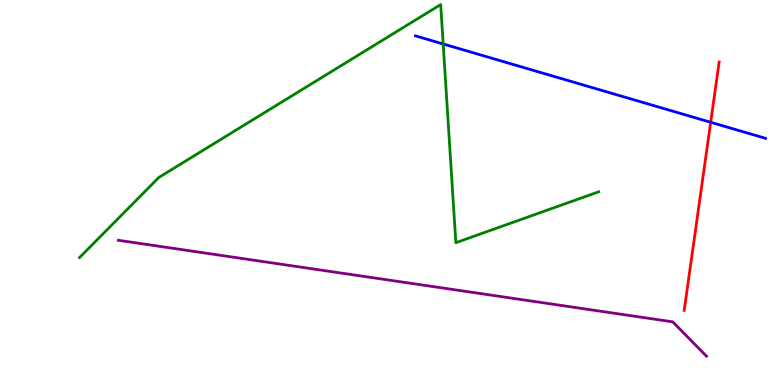[{'lines': ['blue', 'red'], 'intersections': [{'x': 9.17, 'y': 6.82}]}, {'lines': ['green', 'red'], 'intersections': []}, {'lines': ['purple', 'red'], 'intersections': []}, {'lines': ['blue', 'green'], 'intersections': [{'x': 5.72, 'y': 8.86}]}, {'lines': ['blue', 'purple'], 'intersections': []}, {'lines': ['green', 'purple'], 'intersections': []}]